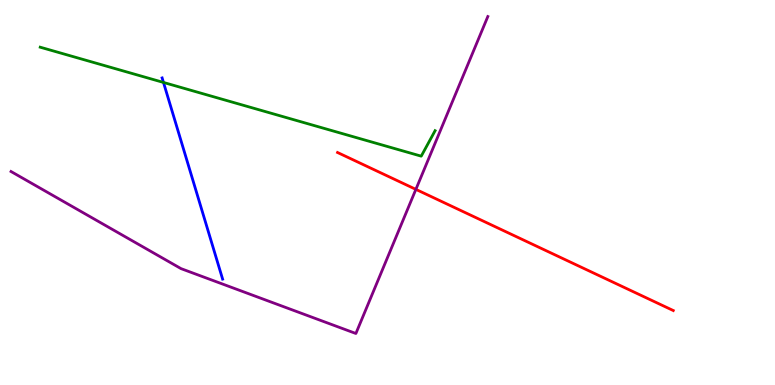[{'lines': ['blue', 'red'], 'intersections': []}, {'lines': ['green', 'red'], 'intersections': []}, {'lines': ['purple', 'red'], 'intersections': [{'x': 5.37, 'y': 5.08}]}, {'lines': ['blue', 'green'], 'intersections': [{'x': 2.11, 'y': 7.86}]}, {'lines': ['blue', 'purple'], 'intersections': []}, {'lines': ['green', 'purple'], 'intersections': []}]